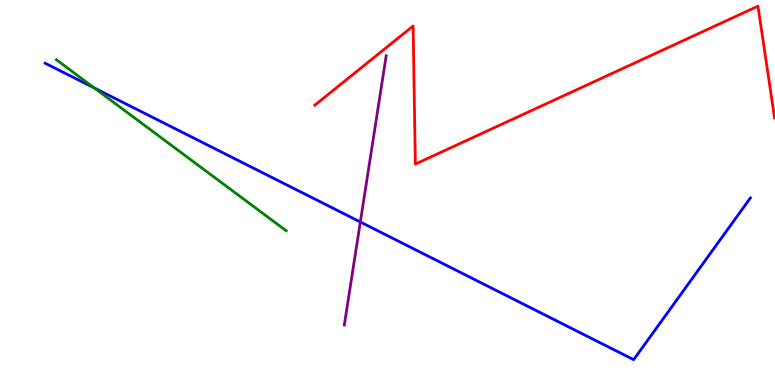[{'lines': ['blue', 'red'], 'intersections': []}, {'lines': ['green', 'red'], 'intersections': []}, {'lines': ['purple', 'red'], 'intersections': []}, {'lines': ['blue', 'green'], 'intersections': [{'x': 1.22, 'y': 7.71}]}, {'lines': ['blue', 'purple'], 'intersections': [{'x': 4.65, 'y': 4.23}]}, {'lines': ['green', 'purple'], 'intersections': []}]